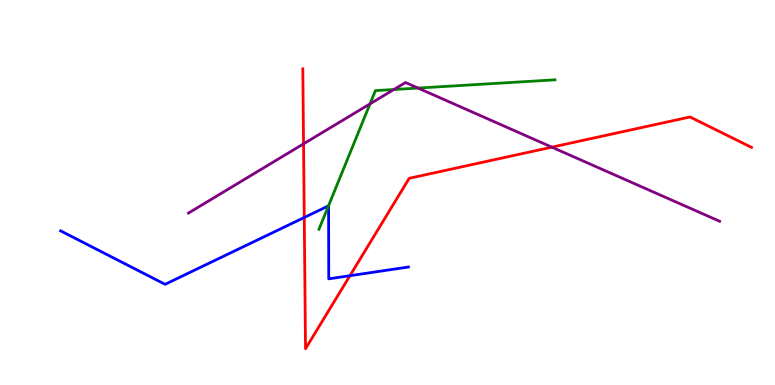[{'lines': ['blue', 'red'], 'intersections': [{'x': 3.93, 'y': 4.35}, {'x': 4.52, 'y': 2.84}]}, {'lines': ['green', 'red'], 'intersections': []}, {'lines': ['purple', 'red'], 'intersections': [{'x': 3.92, 'y': 6.26}, {'x': 7.12, 'y': 6.18}]}, {'lines': ['blue', 'green'], 'intersections': [{'x': 4.24, 'y': 4.65}]}, {'lines': ['blue', 'purple'], 'intersections': []}, {'lines': ['green', 'purple'], 'intersections': [{'x': 4.77, 'y': 7.3}, {'x': 5.08, 'y': 7.68}, {'x': 5.39, 'y': 7.71}]}]